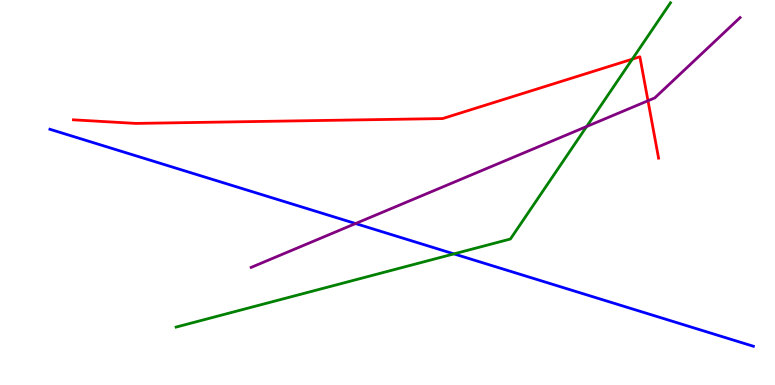[{'lines': ['blue', 'red'], 'intersections': []}, {'lines': ['green', 'red'], 'intersections': [{'x': 8.16, 'y': 8.46}]}, {'lines': ['purple', 'red'], 'intersections': [{'x': 8.36, 'y': 7.38}]}, {'lines': ['blue', 'green'], 'intersections': [{'x': 5.86, 'y': 3.41}]}, {'lines': ['blue', 'purple'], 'intersections': [{'x': 4.59, 'y': 4.19}]}, {'lines': ['green', 'purple'], 'intersections': [{'x': 7.57, 'y': 6.71}]}]